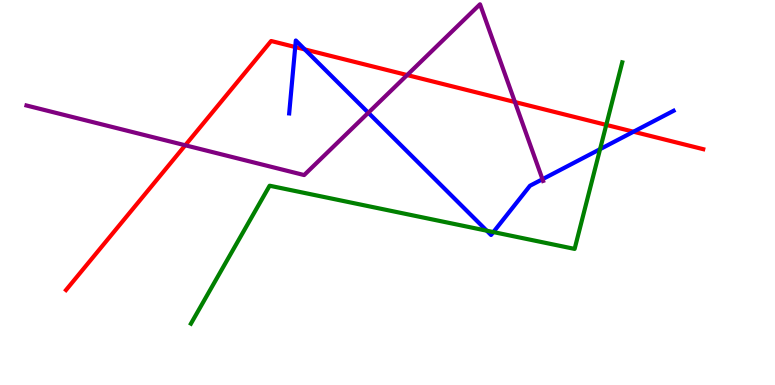[{'lines': ['blue', 'red'], 'intersections': [{'x': 3.81, 'y': 8.78}, {'x': 3.93, 'y': 8.72}, {'x': 8.17, 'y': 6.58}]}, {'lines': ['green', 'red'], 'intersections': [{'x': 7.82, 'y': 6.76}]}, {'lines': ['purple', 'red'], 'intersections': [{'x': 2.39, 'y': 6.23}, {'x': 5.25, 'y': 8.05}, {'x': 6.64, 'y': 7.35}]}, {'lines': ['blue', 'green'], 'intersections': [{'x': 6.28, 'y': 4.01}, {'x': 6.37, 'y': 3.97}, {'x': 7.74, 'y': 6.13}]}, {'lines': ['blue', 'purple'], 'intersections': [{'x': 4.75, 'y': 7.07}, {'x': 7.0, 'y': 5.34}]}, {'lines': ['green', 'purple'], 'intersections': []}]